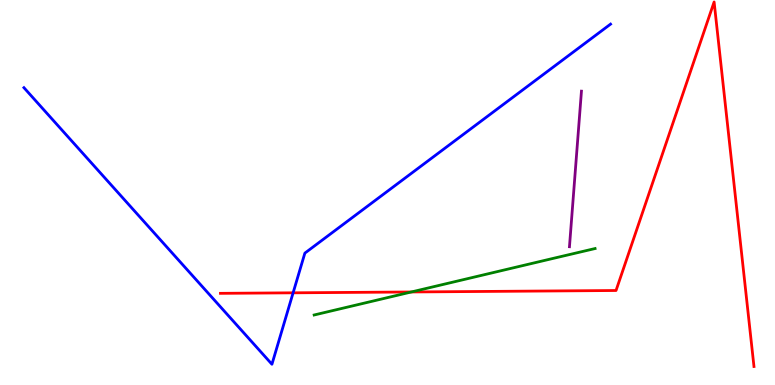[{'lines': ['blue', 'red'], 'intersections': [{'x': 3.78, 'y': 2.39}]}, {'lines': ['green', 'red'], 'intersections': [{'x': 5.31, 'y': 2.42}]}, {'lines': ['purple', 'red'], 'intersections': []}, {'lines': ['blue', 'green'], 'intersections': []}, {'lines': ['blue', 'purple'], 'intersections': []}, {'lines': ['green', 'purple'], 'intersections': []}]